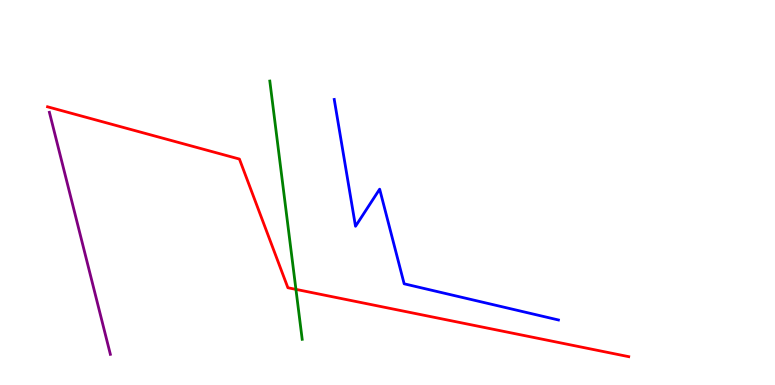[{'lines': ['blue', 'red'], 'intersections': []}, {'lines': ['green', 'red'], 'intersections': [{'x': 3.82, 'y': 2.48}]}, {'lines': ['purple', 'red'], 'intersections': []}, {'lines': ['blue', 'green'], 'intersections': []}, {'lines': ['blue', 'purple'], 'intersections': []}, {'lines': ['green', 'purple'], 'intersections': []}]